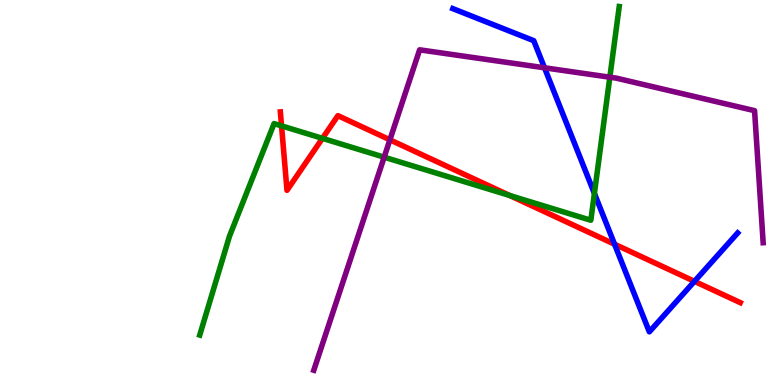[{'lines': ['blue', 'red'], 'intersections': [{'x': 7.93, 'y': 3.66}, {'x': 8.96, 'y': 2.69}]}, {'lines': ['green', 'red'], 'intersections': [{'x': 3.63, 'y': 6.73}, {'x': 4.16, 'y': 6.41}, {'x': 6.58, 'y': 4.92}]}, {'lines': ['purple', 'red'], 'intersections': [{'x': 5.03, 'y': 6.37}]}, {'lines': ['blue', 'green'], 'intersections': [{'x': 7.67, 'y': 4.98}]}, {'lines': ['blue', 'purple'], 'intersections': [{'x': 7.03, 'y': 8.24}]}, {'lines': ['green', 'purple'], 'intersections': [{'x': 4.96, 'y': 5.92}, {'x': 7.87, 'y': 7.99}]}]